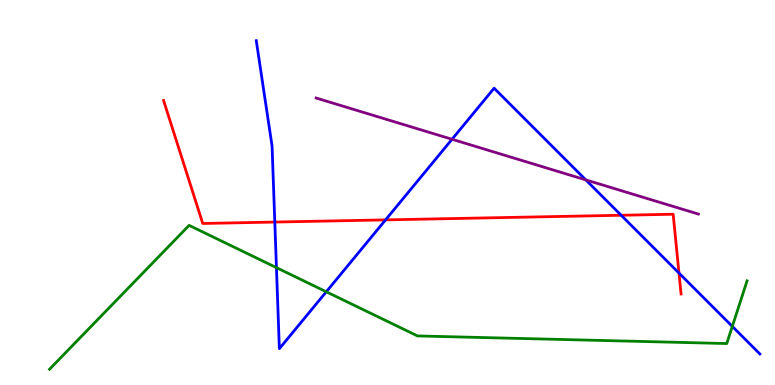[{'lines': ['blue', 'red'], 'intersections': [{'x': 3.55, 'y': 4.23}, {'x': 4.97, 'y': 4.29}, {'x': 8.02, 'y': 4.41}, {'x': 8.76, 'y': 2.91}]}, {'lines': ['green', 'red'], 'intersections': []}, {'lines': ['purple', 'red'], 'intersections': []}, {'lines': ['blue', 'green'], 'intersections': [{'x': 3.57, 'y': 3.05}, {'x': 4.21, 'y': 2.42}, {'x': 9.45, 'y': 1.52}]}, {'lines': ['blue', 'purple'], 'intersections': [{'x': 5.83, 'y': 6.38}, {'x': 7.56, 'y': 5.33}]}, {'lines': ['green', 'purple'], 'intersections': []}]